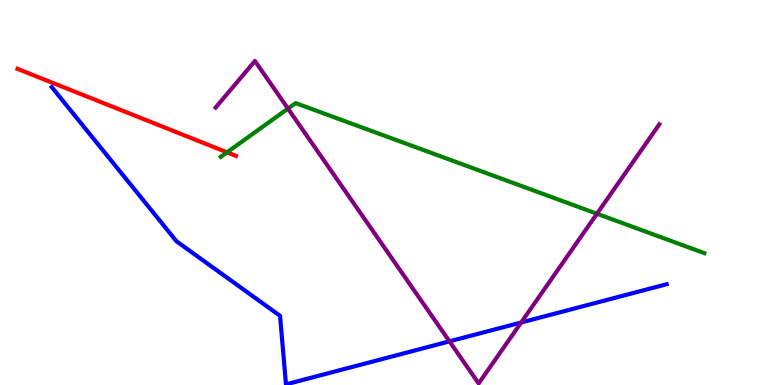[{'lines': ['blue', 'red'], 'intersections': []}, {'lines': ['green', 'red'], 'intersections': [{'x': 2.93, 'y': 6.04}]}, {'lines': ['purple', 'red'], 'intersections': []}, {'lines': ['blue', 'green'], 'intersections': []}, {'lines': ['blue', 'purple'], 'intersections': [{'x': 5.8, 'y': 1.13}, {'x': 6.72, 'y': 1.62}]}, {'lines': ['green', 'purple'], 'intersections': [{'x': 3.72, 'y': 7.18}, {'x': 7.7, 'y': 4.45}]}]